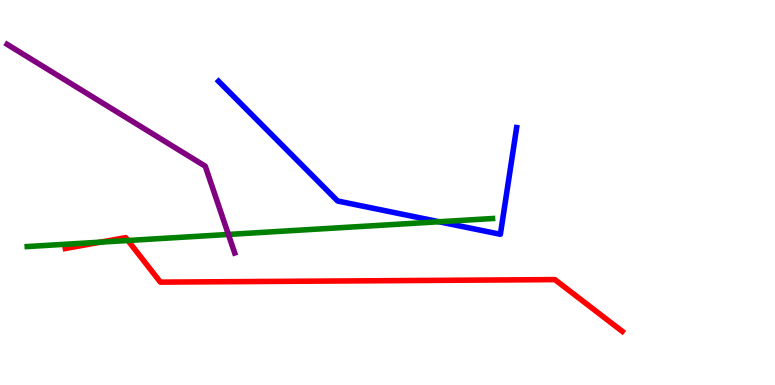[{'lines': ['blue', 'red'], 'intersections': []}, {'lines': ['green', 'red'], 'intersections': [{'x': 1.3, 'y': 3.71}, {'x': 1.65, 'y': 3.75}]}, {'lines': ['purple', 'red'], 'intersections': []}, {'lines': ['blue', 'green'], 'intersections': [{'x': 5.67, 'y': 4.24}]}, {'lines': ['blue', 'purple'], 'intersections': []}, {'lines': ['green', 'purple'], 'intersections': [{'x': 2.95, 'y': 3.91}]}]